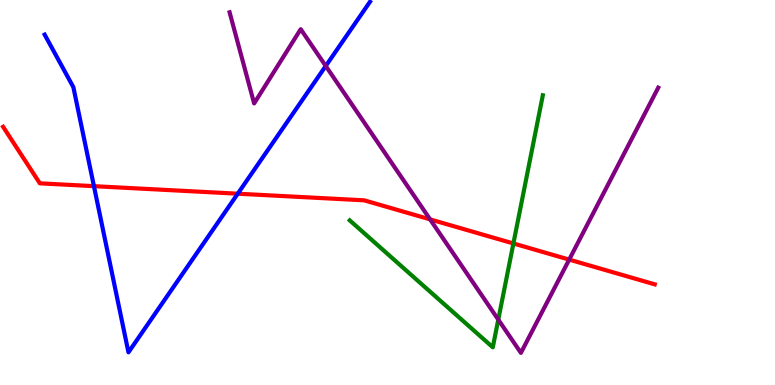[{'lines': ['blue', 'red'], 'intersections': [{'x': 1.21, 'y': 5.16}, {'x': 3.07, 'y': 4.97}]}, {'lines': ['green', 'red'], 'intersections': [{'x': 6.62, 'y': 3.68}]}, {'lines': ['purple', 'red'], 'intersections': [{'x': 5.55, 'y': 4.3}, {'x': 7.34, 'y': 3.26}]}, {'lines': ['blue', 'green'], 'intersections': []}, {'lines': ['blue', 'purple'], 'intersections': [{'x': 4.2, 'y': 8.29}]}, {'lines': ['green', 'purple'], 'intersections': [{'x': 6.43, 'y': 1.7}]}]